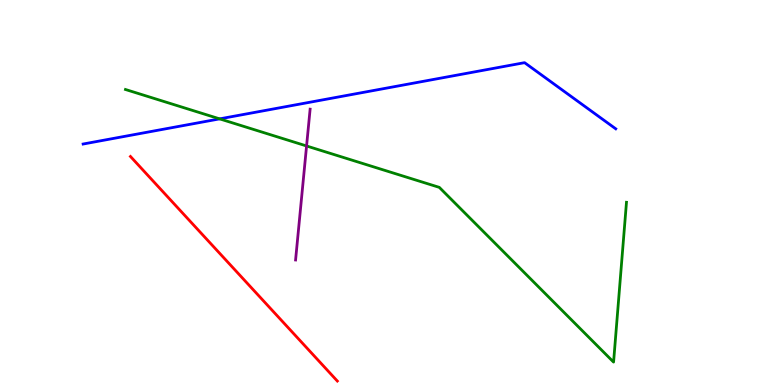[{'lines': ['blue', 'red'], 'intersections': []}, {'lines': ['green', 'red'], 'intersections': []}, {'lines': ['purple', 'red'], 'intersections': []}, {'lines': ['blue', 'green'], 'intersections': [{'x': 2.83, 'y': 6.91}]}, {'lines': ['blue', 'purple'], 'intersections': []}, {'lines': ['green', 'purple'], 'intersections': [{'x': 3.96, 'y': 6.21}]}]